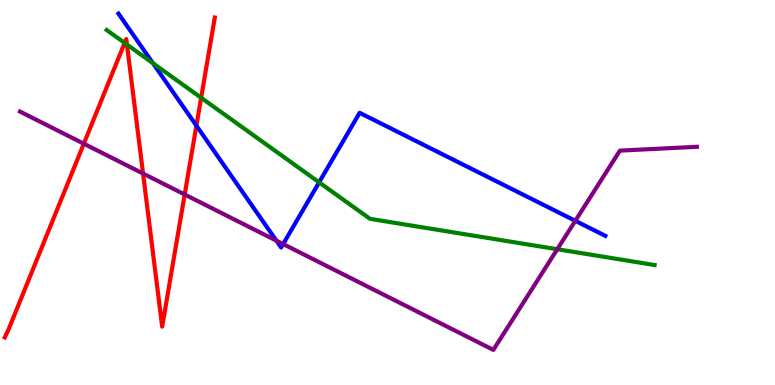[{'lines': ['blue', 'red'], 'intersections': [{'x': 2.53, 'y': 6.74}]}, {'lines': ['green', 'red'], 'intersections': [{'x': 1.61, 'y': 8.89}, {'x': 1.64, 'y': 8.84}, {'x': 2.6, 'y': 7.46}]}, {'lines': ['purple', 'red'], 'intersections': [{'x': 1.08, 'y': 6.27}, {'x': 1.85, 'y': 5.49}, {'x': 2.38, 'y': 4.95}]}, {'lines': ['blue', 'green'], 'intersections': [{'x': 1.97, 'y': 8.36}, {'x': 4.12, 'y': 5.26}]}, {'lines': ['blue', 'purple'], 'intersections': [{'x': 3.57, 'y': 3.75}, {'x': 3.65, 'y': 3.66}, {'x': 7.42, 'y': 4.26}]}, {'lines': ['green', 'purple'], 'intersections': [{'x': 7.19, 'y': 3.53}]}]